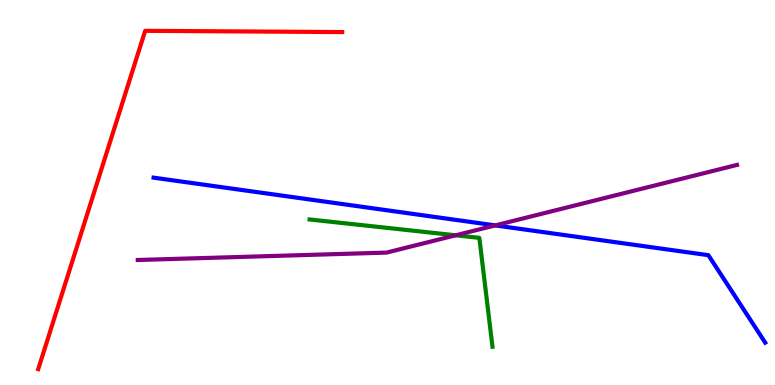[{'lines': ['blue', 'red'], 'intersections': []}, {'lines': ['green', 'red'], 'intersections': []}, {'lines': ['purple', 'red'], 'intersections': []}, {'lines': ['blue', 'green'], 'intersections': []}, {'lines': ['blue', 'purple'], 'intersections': [{'x': 6.39, 'y': 4.15}]}, {'lines': ['green', 'purple'], 'intersections': [{'x': 5.88, 'y': 3.89}]}]